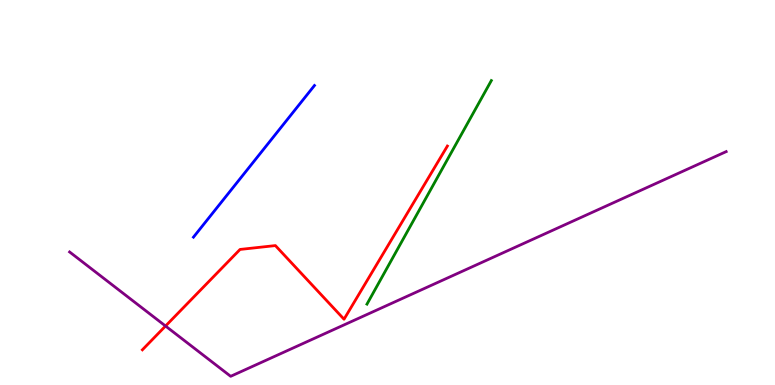[{'lines': ['blue', 'red'], 'intersections': []}, {'lines': ['green', 'red'], 'intersections': []}, {'lines': ['purple', 'red'], 'intersections': [{'x': 2.14, 'y': 1.53}]}, {'lines': ['blue', 'green'], 'intersections': []}, {'lines': ['blue', 'purple'], 'intersections': []}, {'lines': ['green', 'purple'], 'intersections': []}]